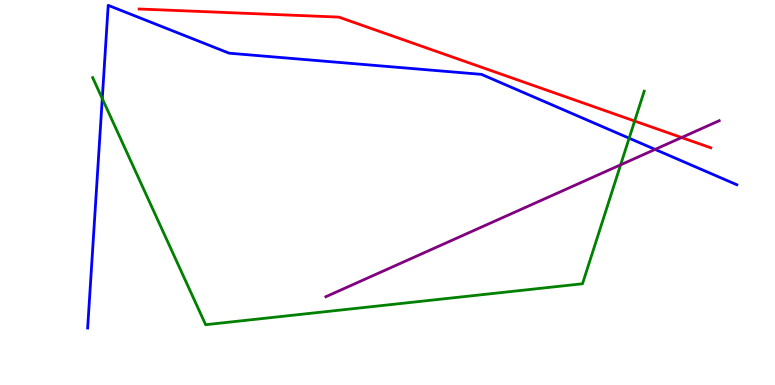[{'lines': ['blue', 'red'], 'intersections': []}, {'lines': ['green', 'red'], 'intersections': [{'x': 8.19, 'y': 6.86}]}, {'lines': ['purple', 'red'], 'intersections': [{'x': 8.79, 'y': 6.43}]}, {'lines': ['blue', 'green'], 'intersections': [{'x': 1.32, 'y': 7.44}, {'x': 8.12, 'y': 6.41}]}, {'lines': ['blue', 'purple'], 'intersections': [{'x': 8.45, 'y': 6.12}]}, {'lines': ['green', 'purple'], 'intersections': [{'x': 8.01, 'y': 5.72}]}]